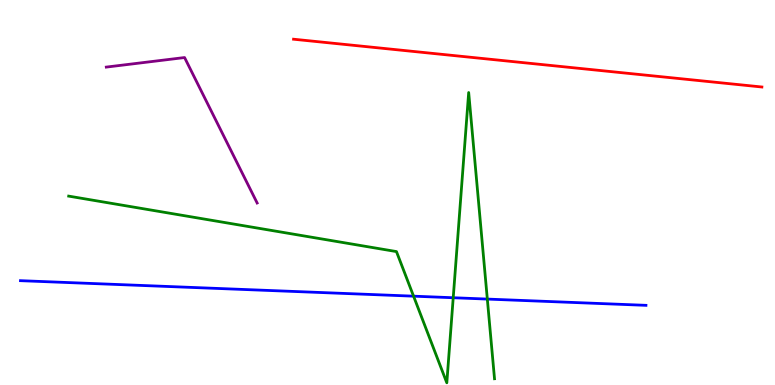[{'lines': ['blue', 'red'], 'intersections': []}, {'lines': ['green', 'red'], 'intersections': []}, {'lines': ['purple', 'red'], 'intersections': []}, {'lines': ['blue', 'green'], 'intersections': [{'x': 5.34, 'y': 2.31}, {'x': 5.85, 'y': 2.27}, {'x': 6.29, 'y': 2.23}]}, {'lines': ['blue', 'purple'], 'intersections': []}, {'lines': ['green', 'purple'], 'intersections': []}]